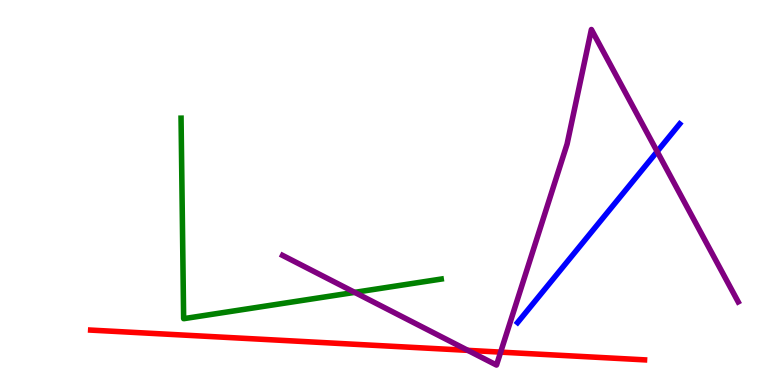[{'lines': ['blue', 'red'], 'intersections': []}, {'lines': ['green', 'red'], 'intersections': []}, {'lines': ['purple', 'red'], 'intersections': [{'x': 6.04, 'y': 0.9}, {'x': 6.46, 'y': 0.854}]}, {'lines': ['blue', 'green'], 'intersections': []}, {'lines': ['blue', 'purple'], 'intersections': [{'x': 8.48, 'y': 6.06}]}, {'lines': ['green', 'purple'], 'intersections': [{'x': 4.58, 'y': 2.41}]}]